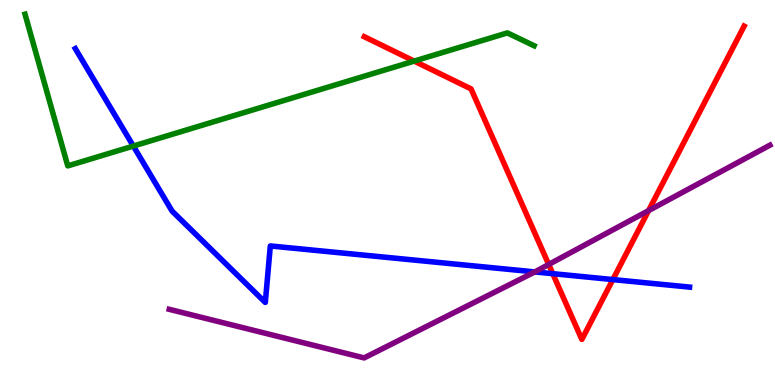[{'lines': ['blue', 'red'], 'intersections': [{'x': 7.13, 'y': 2.89}, {'x': 7.91, 'y': 2.74}]}, {'lines': ['green', 'red'], 'intersections': [{'x': 5.34, 'y': 8.41}]}, {'lines': ['purple', 'red'], 'intersections': [{'x': 7.08, 'y': 3.13}, {'x': 8.37, 'y': 4.53}]}, {'lines': ['blue', 'green'], 'intersections': [{'x': 1.72, 'y': 6.21}]}, {'lines': ['blue', 'purple'], 'intersections': [{'x': 6.9, 'y': 2.94}]}, {'lines': ['green', 'purple'], 'intersections': []}]